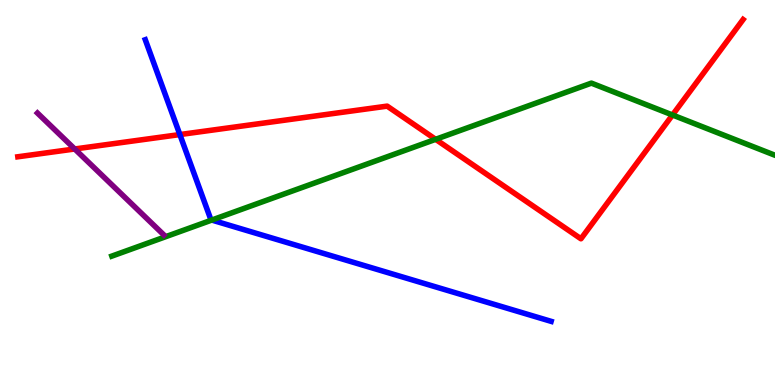[{'lines': ['blue', 'red'], 'intersections': [{'x': 2.32, 'y': 6.5}]}, {'lines': ['green', 'red'], 'intersections': [{'x': 5.62, 'y': 6.38}, {'x': 8.68, 'y': 7.01}]}, {'lines': ['purple', 'red'], 'intersections': [{'x': 0.964, 'y': 6.13}]}, {'lines': ['blue', 'green'], 'intersections': [{'x': 2.73, 'y': 4.28}]}, {'lines': ['blue', 'purple'], 'intersections': []}, {'lines': ['green', 'purple'], 'intersections': []}]